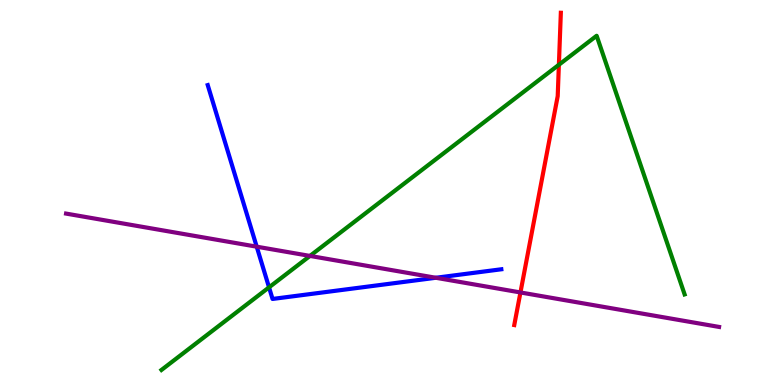[{'lines': ['blue', 'red'], 'intersections': []}, {'lines': ['green', 'red'], 'intersections': [{'x': 7.21, 'y': 8.32}]}, {'lines': ['purple', 'red'], 'intersections': [{'x': 6.72, 'y': 2.4}]}, {'lines': ['blue', 'green'], 'intersections': [{'x': 3.47, 'y': 2.54}]}, {'lines': ['blue', 'purple'], 'intersections': [{'x': 3.31, 'y': 3.59}, {'x': 5.62, 'y': 2.79}]}, {'lines': ['green', 'purple'], 'intersections': [{'x': 4.0, 'y': 3.35}]}]